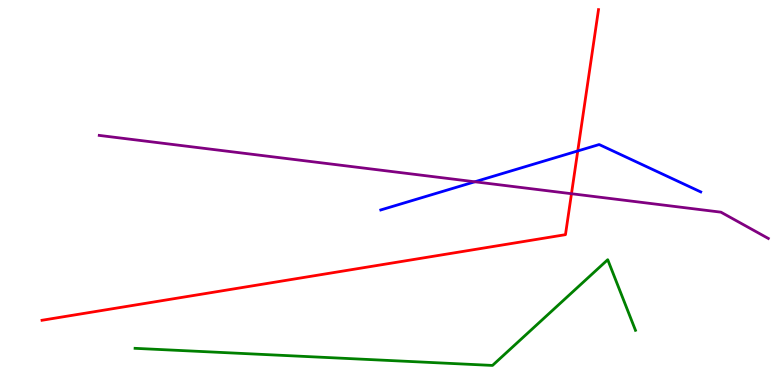[{'lines': ['blue', 'red'], 'intersections': [{'x': 7.45, 'y': 6.08}]}, {'lines': ['green', 'red'], 'intersections': []}, {'lines': ['purple', 'red'], 'intersections': [{'x': 7.37, 'y': 4.97}]}, {'lines': ['blue', 'green'], 'intersections': []}, {'lines': ['blue', 'purple'], 'intersections': [{'x': 6.13, 'y': 5.28}]}, {'lines': ['green', 'purple'], 'intersections': []}]